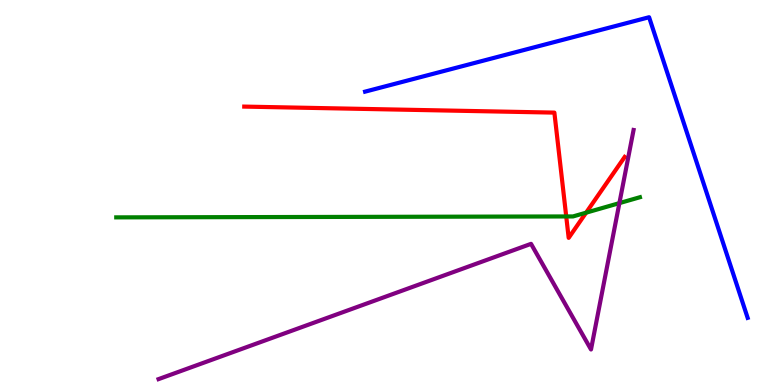[{'lines': ['blue', 'red'], 'intersections': []}, {'lines': ['green', 'red'], 'intersections': [{'x': 7.31, 'y': 4.38}, {'x': 7.56, 'y': 4.48}]}, {'lines': ['purple', 'red'], 'intersections': []}, {'lines': ['blue', 'green'], 'intersections': []}, {'lines': ['blue', 'purple'], 'intersections': []}, {'lines': ['green', 'purple'], 'intersections': [{'x': 7.99, 'y': 4.72}]}]